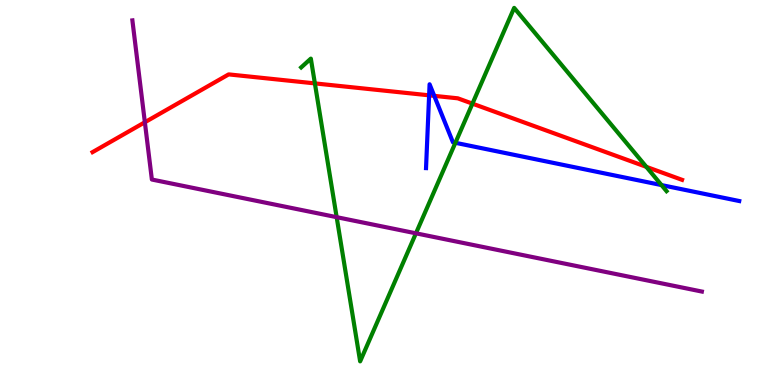[{'lines': ['blue', 'red'], 'intersections': [{'x': 5.54, 'y': 7.52}, {'x': 5.6, 'y': 7.51}]}, {'lines': ['green', 'red'], 'intersections': [{'x': 4.06, 'y': 7.83}, {'x': 6.1, 'y': 7.31}, {'x': 8.34, 'y': 5.67}]}, {'lines': ['purple', 'red'], 'intersections': [{'x': 1.87, 'y': 6.82}]}, {'lines': ['blue', 'green'], 'intersections': [{'x': 5.88, 'y': 6.29}, {'x': 8.54, 'y': 5.19}]}, {'lines': ['blue', 'purple'], 'intersections': []}, {'lines': ['green', 'purple'], 'intersections': [{'x': 4.34, 'y': 4.36}, {'x': 5.37, 'y': 3.94}]}]